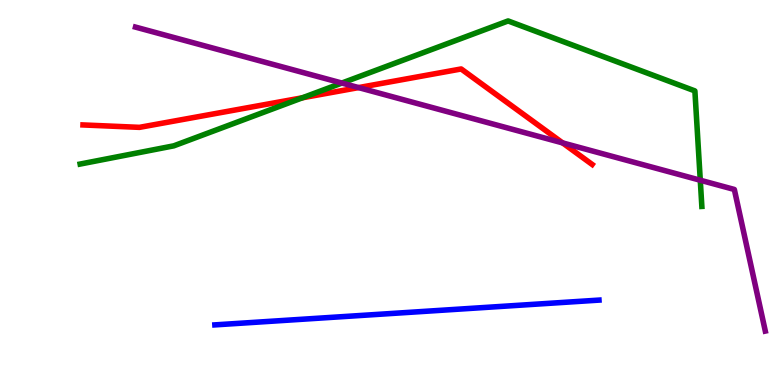[{'lines': ['blue', 'red'], 'intersections': []}, {'lines': ['green', 'red'], 'intersections': [{'x': 3.9, 'y': 7.46}]}, {'lines': ['purple', 'red'], 'intersections': [{'x': 4.63, 'y': 7.73}, {'x': 7.26, 'y': 6.29}]}, {'lines': ['blue', 'green'], 'intersections': []}, {'lines': ['blue', 'purple'], 'intersections': []}, {'lines': ['green', 'purple'], 'intersections': [{'x': 4.41, 'y': 7.84}, {'x': 9.04, 'y': 5.32}]}]